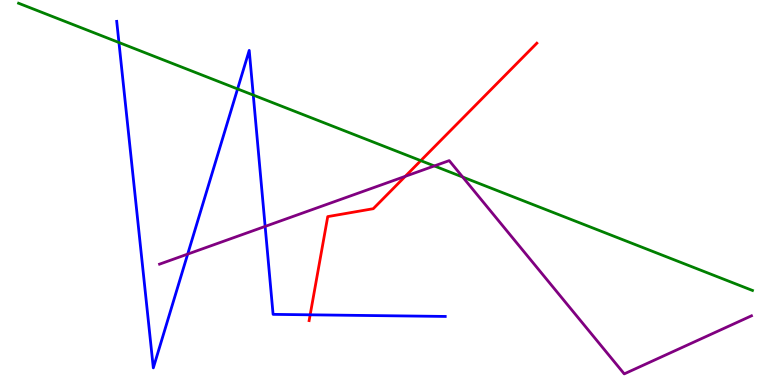[{'lines': ['blue', 'red'], 'intersections': [{'x': 4.0, 'y': 1.82}]}, {'lines': ['green', 'red'], 'intersections': [{'x': 5.43, 'y': 5.83}]}, {'lines': ['purple', 'red'], 'intersections': [{'x': 5.23, 'y': 5.42}]}, {'lines': ['blue', 'green'], 'intersections': [{'x': 1.53, 'y': 8.9}, {'x': 3.07, 'y': 7.69}, {'x': 3.27, 'y': 7.53}]}, {'lines': ['blue', 'purple'], 'intersections': [{'x': 2.42, 'y': 3.4}, {'x': 3.42, 'y': 4.12}]}, {'lines': ['green', 'purple'], 'intersections': [{'x': 5.6, 'y': 5.69}, {'x': 5.97, 'y': 5.4}]}]